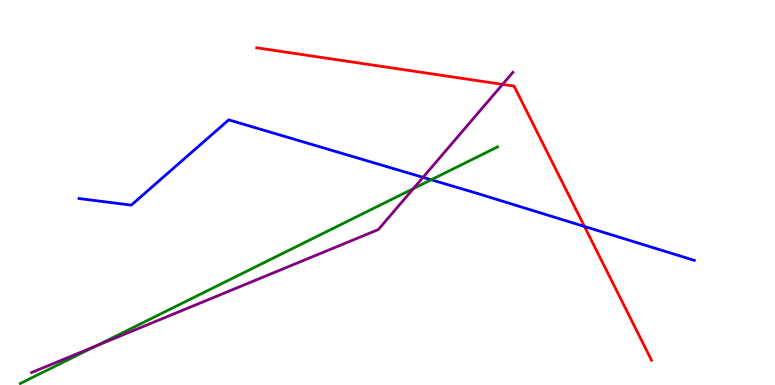[{'lines': ['blue', 'red'], 'intersections': [{'x': 7.54, 'y': 4.12}]}, {'lines': ['green', 'red'], 'intersections': []}, {'lines': ['purple', 'red'], 'intersections': [{'x': 6.48, 'y': 7.81}]}, {'lines': ['blue', 'green'], 'intersections': [{'x': 5.56, 'y': 5.33}]}, {'lines': ['blue', 'purple'], 'intersections': [{'x': 5.46, 'y': 5.39}]}, {'lines': ['green', 'purple'], 'intersections': [{'x': 1.24, 'y': 1.01}, {'x': 5.33, 'y': 5.1}]}]